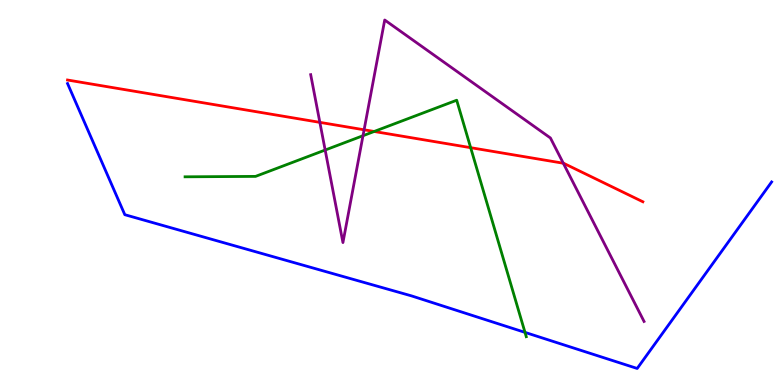[{'lines': ['blue', 'red'], 'intersections': []}, {'lines': ['green', 'red'], 'intersections': [{'x': 4.83, 'y': 6.58}, {'x': 6.07, 'y': 6.16}]}, {'lines': ['purple', 'red'], 'intersections': [{'x': 4.13, 'y': 6.82}, {'x': 4.7, 'y': 6.63}, {'x': 7.27, 'y': 5.76}]}, {'lines': ['blue', 'green'], 'intersections': [{'x': 6.77, 'y': 1.37}]}, {'lines': ['blue', 'purple'], 'intersections': []}, {'lines': ['green', 'purple'], 'intersections': [{'x': 4.2, 'y': 6.1}, {'x': 4.68, 'y': 6.48}]}]